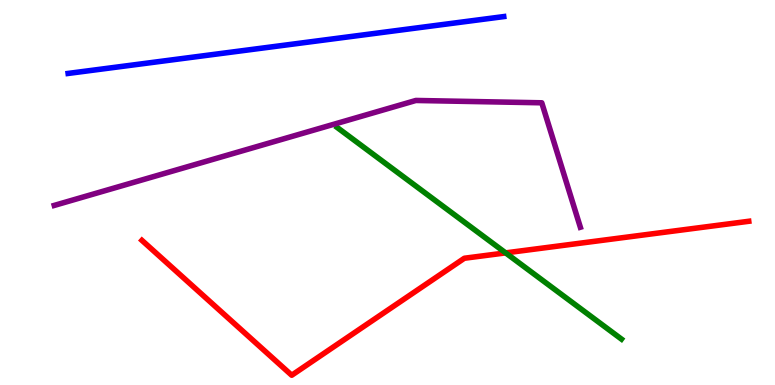[{'lines': ['blue', 'red'], 'intersections': []}, {'lines': ['green', 'red'], 'intersections': [{'x': 6.52, 'y': 3.43}]}, {'lines': ['purple', 'red'], 'intersections': []}, {'lines': ['blue', 'green'], 'intersections': []}, {'lines': ['blue', 'purple'], 'intersections': []}, {'lines': ['green', 'purple'], 'intersections': []}]